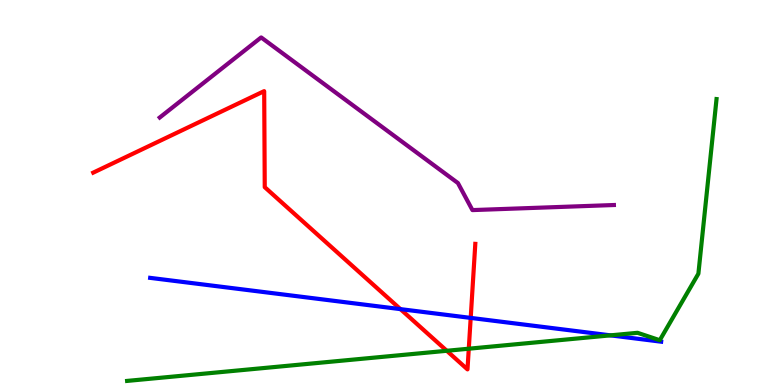[{'lines': ['blue', 'red'], 'intersections': [{'x': 5.17, 'y': 1.97}, {'x': 6.07, 'y': 1.74}]}, {'lines': ['green', 'red'], 'intersections': [{'x': 5.77, 'y': 0.889}, {'x': 6.05, 'y': 0.943}]}, {'lines': ['purple', 'red'], 'intersections': []}, {'lines': ['blue', 'green'], 'intersections': [{'x': 7.88, 'y': 1.29}]}, {'lines': ['blue', 'purple'], 'intersections': []}, {'lines': ['green', 'purple'], 'intersections': []}]